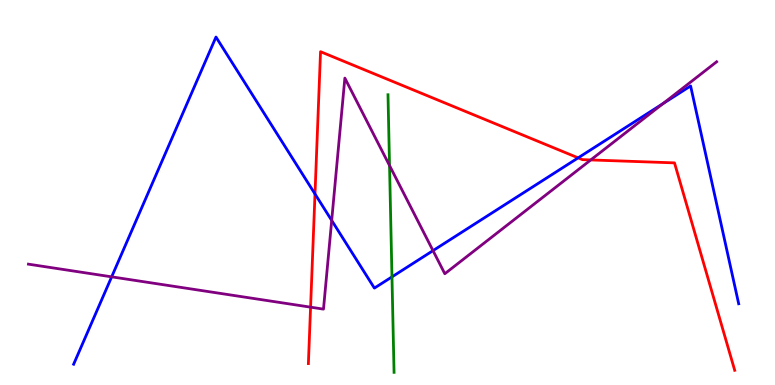[{'lines': ['blue', 'red'], 'intersections': [{'x': 4.06, 'y': 4.96}, {'x': 7.46, 'y': 5.9}]}, {'lines': ['green', 'red'], 'intersections': []}, {'lines': ['purple', 'red'], 'intersections': [{'x': 4.01, 'y': 2.02}, {'x': 7.62, 'y': 5.85}]}, {'lines': ['blue', 'green'], 'intersections': [{'x': 5.06, 'y': 2.81}]}, {'lines': ['blue', 'purple'], 'intersections': [{'x': 1.44, 'y': 2.81}, {'x': 4.28, 'y': 4.27}, {'x': 5.59, 'y': 3.49}, {'x': 8.55, 'y': 7.31}]}, {'lines': ['green', 'purple'], 'intersections': [{'x': 5.03, 'y': 5.7}]}]